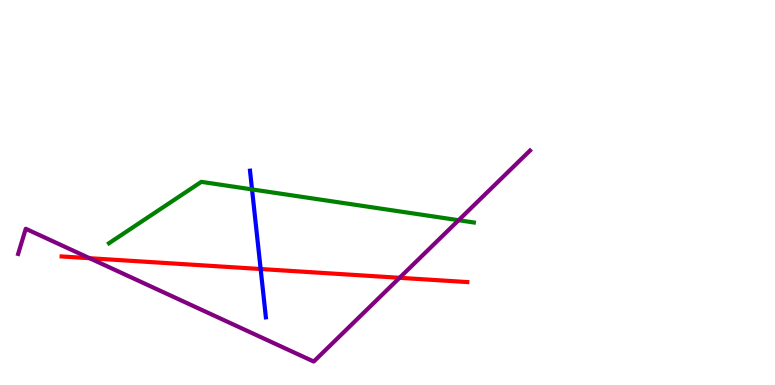[{'lines': ['blue', 'red'], 'intersections': [{'x': 3.36, 'y': 3.01}]}, {'lines': ['green', 'red'], 'intersections': []}, {'lines': ['purple', 'red'], 'intersections': [{'x': 1.16, 'y': 3.29}, {'x': 5.16, 'y': 2.78}]}, {'lines': ['blue', 'green'], 'intersections': [{'x': 3.25, 'y': 5.08}]}, {'lines': ['blue', 'purple'], 'intersections': []}, {'lines': ['green', 'purple'], 'intersections': [{'x': 5.92, 'y': 4.28}]}]